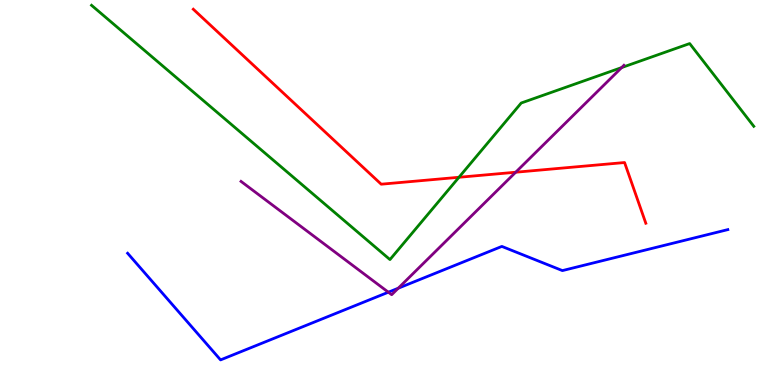[{'lines': ['blue', 'red'], 'intersections': []}, {'lines': ['green', 'red'], 'intersections': [{'x': 5.92, 'y': 5.4}]}, {'lines': ['purple', 'red'], 'intersections': [{'x': 6.65, 'y': 5.53}]}, {'lines': ['blue', 'green'], 'intersections': []}, {'lines': ['blue', 'purple'], 'intersections': [{'x': 5.01, 'y': 2.41}, {'x': 5.14, 'y': 2.51}]}, {'lines': ['green', 'purple'], 'intersections': [{'x': 8.02, 'y': 8.25}]}]